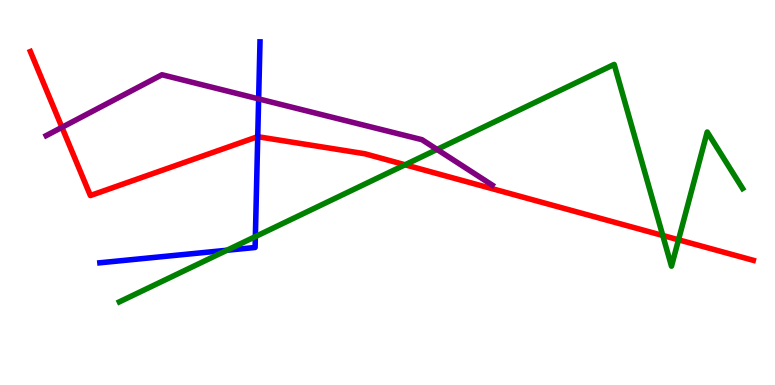[{'lines': ['blue', 'red'], 'intersections': [{'x': 3.33, 'y': 6.45}]}, {'lines': ['green', 'red'], 'intersections': [{'x': 5.23, 'y': 5.72}, {'x': 8.55, 'y': 3.88}, {'x': 8.76, 'y': 3.77}]}, {'lines': ['purple', 'red'], 'intersections': [{'x': 0.799, 'y': 6.69}]}, {'lines': ['blue', 'green'], 'intersections': [{'x': 2.93, 'y': 3.5}, {'x': 3.29, 'y': 3.85}]}, {'lines': ['blue', 'purple'], 'intersections': [{'x': 3.34, 'y': 7.43}]}, {'lines': ['green', 'purple'], 'intersections': [{'x': 5.64, 'y': 6.12}]}]